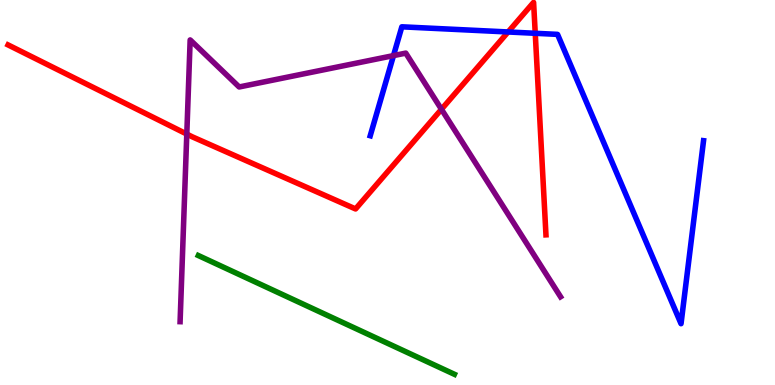[{'lines': ['blue', 'red'], 'intersections': [{'x': 6.56, 'y': 9.17}, {'x': 6.91, 'y': 9.14}]}, {'lines': ['green', 'red'], 'intersections': []}, {'lines': ['purple', 'red'], 'intersections': [{'x': 2.41, 'y': 6.52}, {'x': 5.7, 'y': 7.16}]}, {'lines': ['blue', 'green'], 'intersections': []}, {'lines': ['blue', 'purple'], 'intersections': [{'x': 5.08, 'y': 8.56}]}, {'lines': ['green', 'purple'], 'intersections': []}]